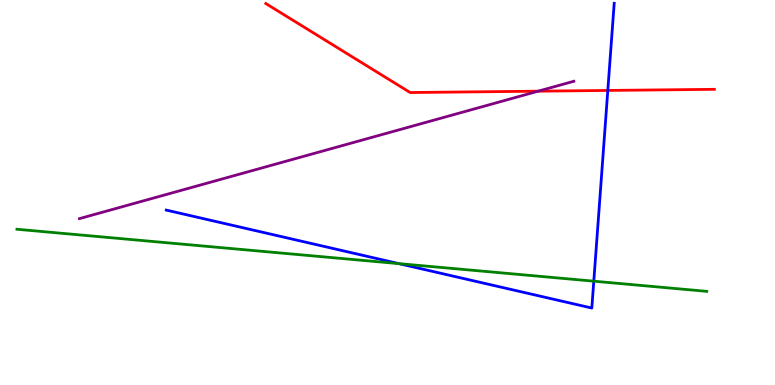[{'lines': ['blue', 'red'], 'intersections': [{'x': 7.84, 'y': 7.65}]}, {'lines': ['green', 'red'], 'intersections': []}, {'lines': ['purple', 'red'], 'intersections': [{'x': 6.94, 'y': 7.63}]}, {'lines': ['blue', 'green'], 'intersections': [{'x': 5.15, 'y': 3.15}, {'x': 7.66, 'y': 2.7}]}, {'lines': ['blue', 'purple'], 'intersections': []}, {'lines': ['green', 'purple'], 'intersections': []}]